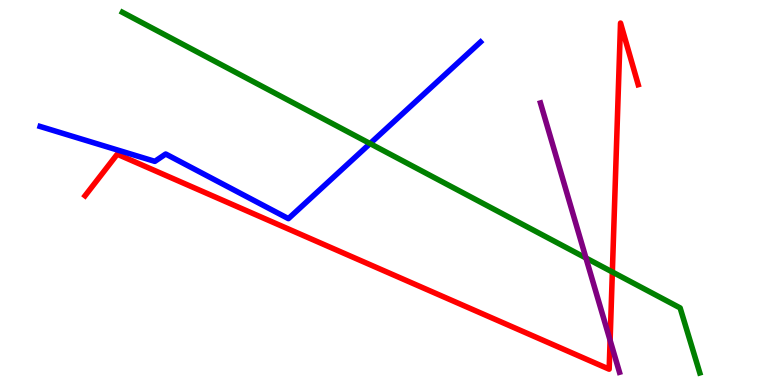[{'lines': ['blue', 'red'], 'intersections': []}, {'lines': ['green', 'red'], 'intersections': [{'x': 7.9, 'y': 2.94}]}, {'lines': ['purple', 'red'], 'intersections': [{'x': 7.87, 'y': 1.16}]}, {'lines': ['blue', 'green'], 'intersections': [{'x': 4.77, 'y': 6.27}]}, {'lines': ['blue', 'purple'], 'intersections': []}, {'lines': ['green', 'purple'], 'intersections': [{'x': 7.56, 'y': 3.3}]}]